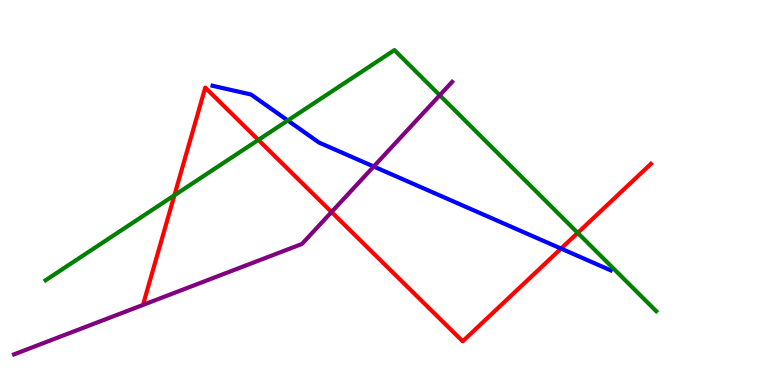[{'lines': ['blue', 'red'], 'intersections': [{'x': 7.24, 'y': 3.54}]}, {'lines': ['green', 'red'], 'intersections': [{'x': 2.25, 'y': 4.93}, {'x': 3.33, 'y': 6.37}, {'x': 7.45, 'y': 3.95}]}, {'lines': ['purple', 'red'], 'intersections': [{'x': 4.28, 'y': 4.49}]}, {'lines': ['blue', 'green'], 'intersections': [{'x': 3.71, 'y': 6.87}]}, {'lines': ['blue', 'purple'], 'intersections': [{'x': 4.82, 'y': 5.67}]}, {'lines': ['green', 'purple'], 'intersections': [{'x': 5.67, 'y': 7.53}]}]